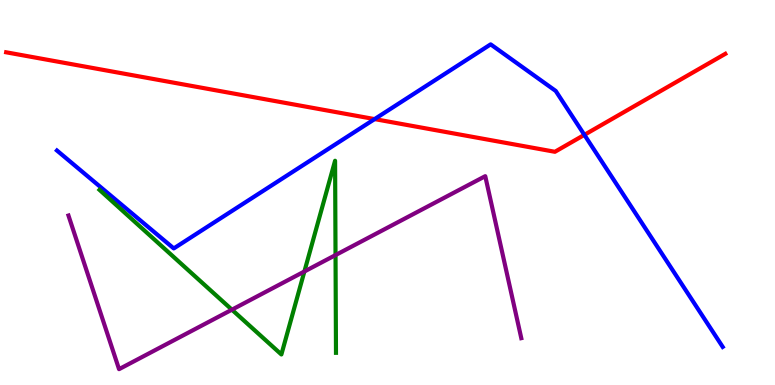[{'lines': ['blue', 'red'], 'intersections': [{'x': 4.83, 'y': 6.91}, {'x': 7.54, 'y': 6.5}]}, {'lines': ['green', 'red'], 'intersections': []}, {'lines': ['purple', 'red'], 'intersections': []}, {'lines': ['blue', 'green'], 'intersections': []}, {'lines': ['blue', 'purple'], 'intersections': []}, {'lines': ['green', 'purple'], 'intersections': [{'x': 2.99, 'y': 1.96}, {'x': 3.93, 'y': 2.95}, {'x': 4.33, 'y': 3.37}]}]